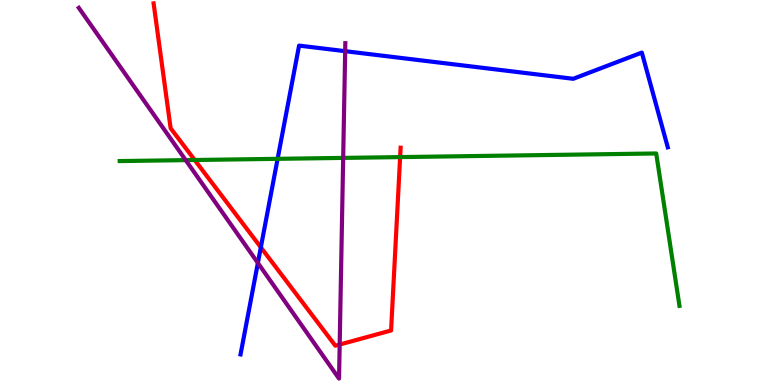[{'lines': ['blue', 'red'], 'intersections': [{'x': 3.37, 'y': 3.58}]}, {'lines': ['green', 'red'], 'intersections': [{'x': 2.51, 'y': 5.84}, {'x': 5.16, 'y': 5.92}]}, {'lines': ['purple', 'red'], 'intersections': [{'x': 4.38, 'y': 1.05}]}, {'lines': ['blue', 'green'], 'intersections': [{'x': 3.58, 'y': 5.87}]}, {'lines': ['blue', 'purple'], 'intersections': [{'x': 3.33, 'y': 3.17}, {'x': 4.45, 'y': 8.67}]}, {'lines': ['green', 'purple'], 'intersections': [{'x': 2.4, 'y': 5.84}, {'x': 4.43, 'y': 5.9}]}]